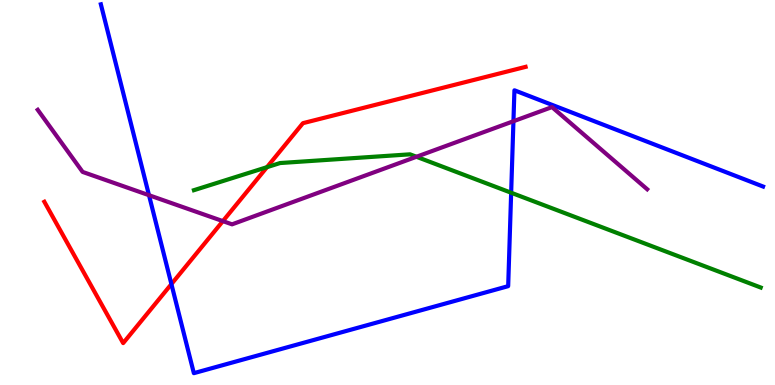[{'lines': ['blue', 'red'], 'intersections': [{'x': 2.21, 'y': 2.62}]}, {'lines': ['green', 'red'], 'intersections': [{'x': 3.44, 'y': 5.66}]}, {'lines': ['purple', 'red'], 'intersections': [{'x': 2.88, 'y': 4.26}]}, {'lines': ['blue', 'green'], 'intersections': [{'x': 6.6, 'y': 4.99}]}, {'lines': ['blue', 'purple'], 'intersections': [{'x': 1.92, 'y': 4.93}, {'x': 6.63, 'y': 6.85}]}, {'lines': ['green', 'purple'], 'intersections': [{'x': 5.37, 'y': 5.93}]}]